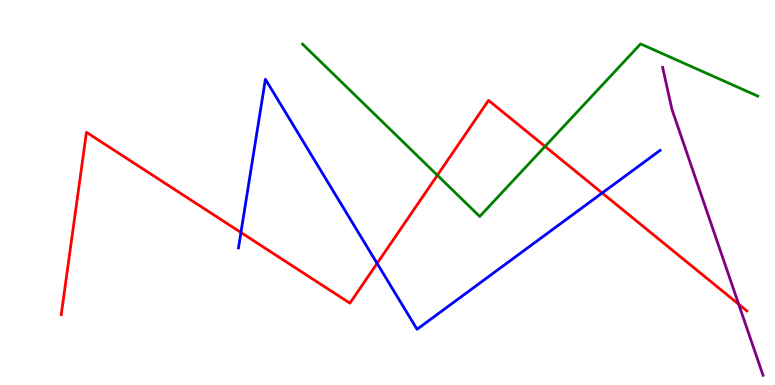[{'lines': ['blue', 'red'], 'intersections': [{'x': 3.11, 'y': 3.96}, {'x': 4.87, 'y': 3.16}, {'x': 7.77, 'y': 4.99}]}, {'lines': ['green', 'red'], 'intersections': [{'x': 5.64, 'y': 5.45}, {'x': 7.03, 'y': 6.2}]}, {'lines': ['purple', 'red'], 'intersections': [{'x': 9.53, 'y': 2.1}]}, {'lines': ['blue', 'green'], 'intersections': []}, {'lines': ['blue', 'purple'], 'intersections': []}, {'lines': ['green', 'purple'], 'intersections': []}]